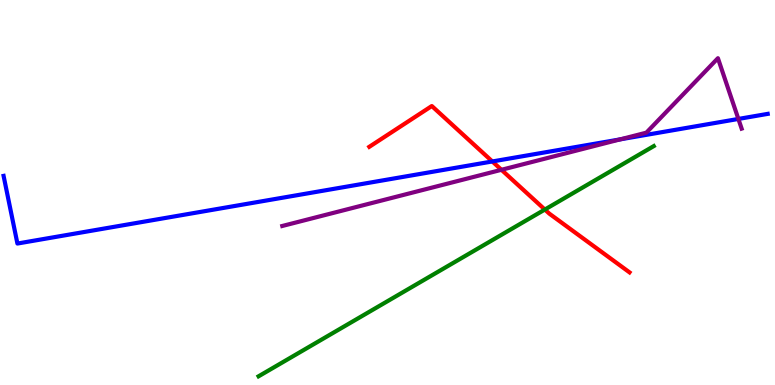[{'lines': ['blue', 'red'], 'intersections': [{'x': 6.35, 'y': 5.81}]}, {'lines': ['green', 'red'], 'intersections': [{'x': 7.03, 'y': 4.56}]}, {'lines': ['purple', 'red'], 'intersections': [{'x': 6.47, 'y': 5.59}]}, {'lines': ['blue', 'green'], 'intersections': []}, {'lines': ['blue', 'purple'], 'intersections': [{'x': 8.0, 'y': 6.38}, {'x': 9.53, 'y': 6.91}]}, {'lines': ['green', 'purple'], 'intersections': []}]